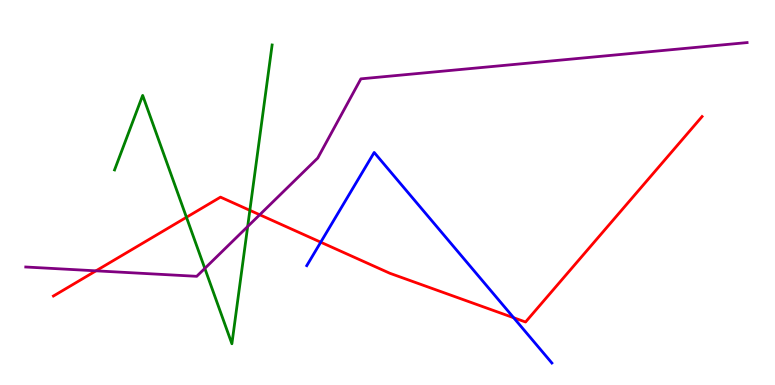[{'lines': ['blue', 'red'], 'intersections': [{'x': 4.14, 'y': 3.71}, {'x': 6.63, 'y': 1.75}]}, {'lines': ['green', 'red'], 'intersections': [{'x': 2.41, 'y': 4.36}, {'x': 3.22, 'y': 4.54}]}, {'lines': ['purple', 'red'], 'intersections': [{'x': 1.24, 'y': 2.97}, {'x': 3.35, 'y': 4.42}]}, {'lines': ['blue', 'green'], 'intersections': []}, {'lines': ['blue', 'purple'], 'intersections': []}, {'lines': ['green', 'purple'], 'intersections': [{'x': 2.64, 'y': 3.03}, {'x': 3.2, 'y': 4.12}]}]